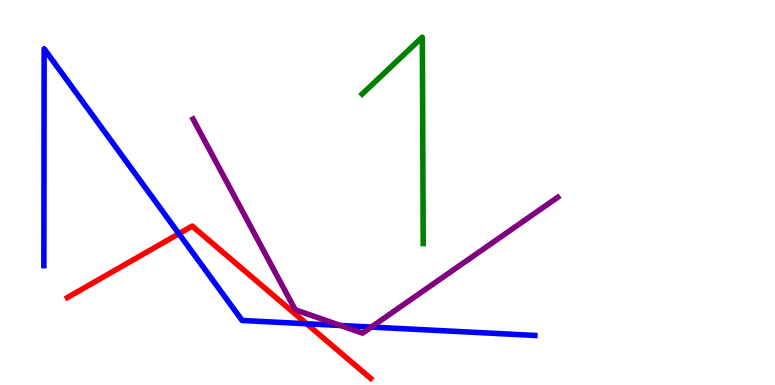[{'lines': ['blue', 'red'], 'intersections': [{'x': 2.31, 'y': 3.93}, {'x': 3.96, 'y': 1.59}]}, {'lines': ['green', 'red'], 'intersections': []}, {'lines': ['purple', 'red'], 'intersections': []}, {'lines': ['blue', 'green'], 'intersections': []}, {'lines': ['blue', 'purple'], 'intersections': [{'x': 4.39, 'y': 1.55}, {'x': 4.79, 'y': 1.5}]}, {'lines': ['green', 'purple'], 'intersections': []}]